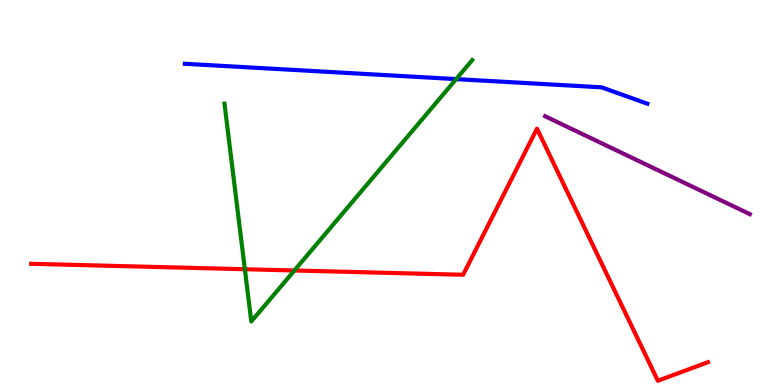[{'lines': ['blue', 'red'], 'intersections': []}, {'lines': ['green', 'red'], 'intersections': [{'x': 3.16, 'y': 3.01}, {'x': 3.8, 'y': 2.97}]}, {'lines': ['purple', 'red'], 'intersections': []}, {'lines': ['blue', 'green'], 'intersections': [{'x': 5.89, 'y': 7.95}]}, {'lines': ['blue', 'purple'], 'intersections': []}, {'lines': ['green', 'purple'], 'intersections': []}]